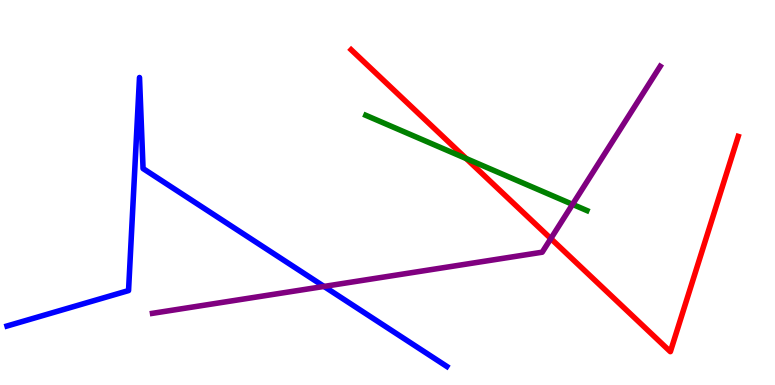[{'lines': ['blue', 'red'], 'intersections': []}, {'lines': ['green', 'red'], 'intersections': [{'x': 6.02, 'y': 5.88}]}, {'lines': ['purple', 'red'], 'intersections': [{'x': 7.11, 'y': 3.8}]}, {'lines': ['blue', 'green'], 'intersections': []}, {'lines': ['blue', 'purple'], 'intersections': [{'x': 4.18, 'y': 2.56}]}, {'lines': ['green', 'purple'], 'intersections': [{'x': 7.39, 'y': 4.69}]}]